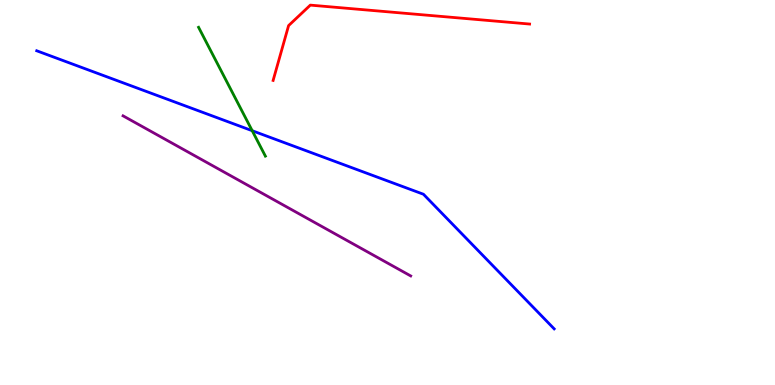[{'lines': ['blue', 'red'], 'intersections': []}, {'lines': ['green', 'red'], 'intersections': []}, {'lines': ['purple', 'red'], 'intersections': []}, {'lines': ['blue', 'green'], 'intersections': [{'x': 3.25, 'y': 6.6}]}, {'lines': ['blue', 'purple'], 'intersections': []}, {'lines': ['green', 'purple'], 'intersections': []}]